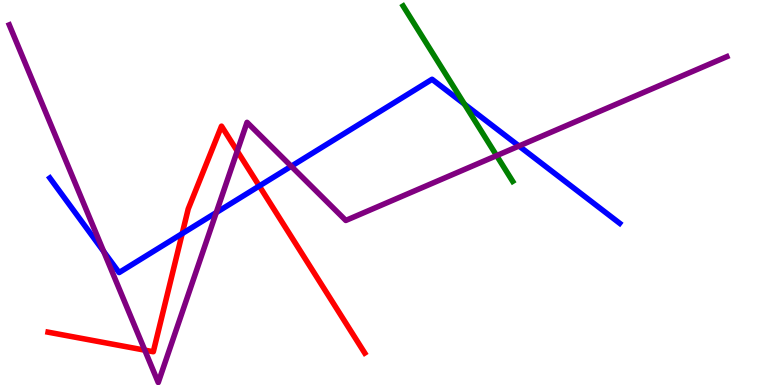[{'lines': ['blue', 'red'], 'intersections': [{'x': 2.35, 'y': 3.93}, {'x': 3.35, 'y': 5.17}]}, {'lines': ['green', 'red'], 'intersections': []}, {'lines': ['purple', 'red'], 'intersections': [{'x': 1.87, 'y': 0.905}, {'x': 3.06, 'y': 6.08}]}, {'lines': ['blue', 'green'], 'intersections': [{'x': 5.99, 'y': 7.29}]}, {'lines': ['blue', 'purple'], 'intersections': [{'x': 1.34, 'y': 3.47}, {'x': 2.79, 'y': 4.48}, {'x': 3.76, 'y': 5.68}, {'x': 6.7, 'y': 6.21}]}, {'lines': ['green', 'purple'], 'intersections': [{'x': 6.41, 'y': 5.96}]}]